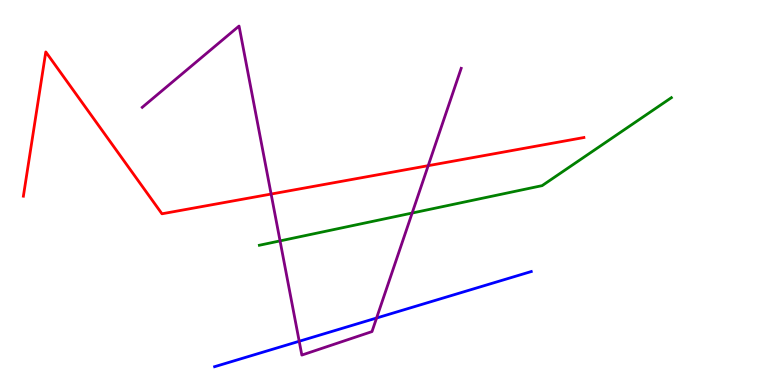[{'lines': ['blue', 'red'], 'intersections': []}, {'lines': ['green', 'red'], 'intersections': []}, {'lines': ['purple', 'red'], 'intersections': [{'x': 3.5, 'y': 4.96}, {'x': 5.53, 'y': 5.7}]}, {'lines': ['blue', 'green'], 'intersections': []}, {'lines': ['blue', 'purple'], 'intersections': [{'x': 3.86, 'y': 1.14}, {'x': 4.86, 'y': 1.74}]}, {'lines': ['green', 'purple'], 'intersections': [{'x': 3.61, 'y': 3.74}, {'x': 5.32, 'y': 4.47}]}]